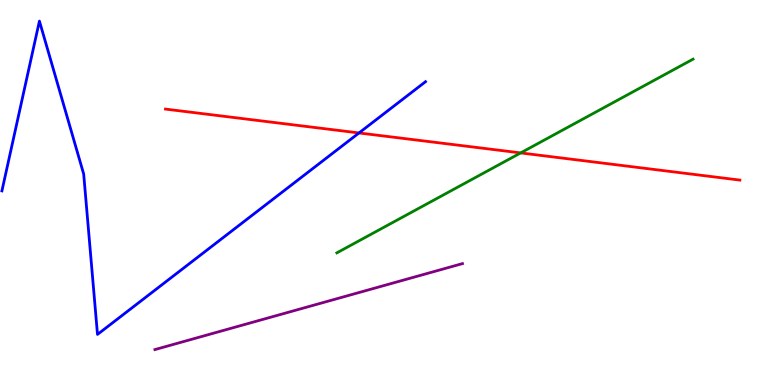[{'lines': ['blue', 'red'], 'intersections': [{'x': 4.63, 'y': 6.55}]}, {'lines': ['green', 'red'], 'intersections': [{'x': 6.72, 'y': 6.03}]}, {'lines': ['purple', 'red'], 'intersections': []}, {'lines': ['blue', 'green'], 'intersections': []}, {'lines': ['blue', 'purple'], 'intersections': []}, {'lines': ['green', 'purple'], 'intersections': []}]